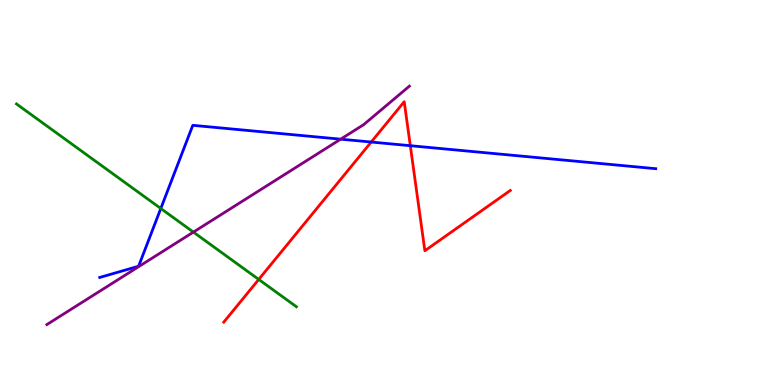[{'lines': ['blue', 'red'], 'intersections': [{'x': 4.79, 'y': 6.31}, {'x': 5.29, 'y': 6.22}]}, {'lines': ['green', 'red'], 'intersections': [{'x': 3.34, 'y': 2.74}]}, {'lines': ['purple', 'red'], 'intersections': []}, {'lines': ['blue', 'green'], 'intersections': [{'x': 2.07, 'y': 4.58}]}, {'lines': ['blue', 'purple'], 'intersections': [{'x': 4.4, 'y': 6.39}]}, {'lines': ['green', 'purple'], 'intersections': [{'x': 2.5, 'y': 3.97}]}]